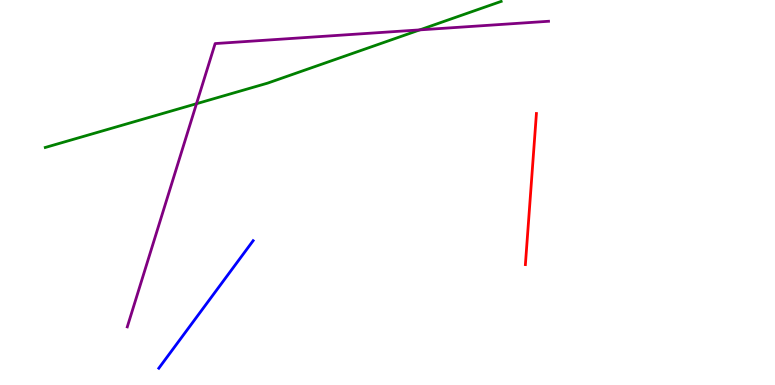[{'lines': ['blue', 'red'], 'intersections': []}, {'lines': ['green', 'red'], 'intersections': []}, {'lines': ['purple', 'red'], 'intersections': []}, {'lines': ['blue', 'green'], 'intersections': []}, {'lines': ['blue', 'purple'], 'intersections': []}, {'lines': ['green', 'purple'], 'intersections': [{'x': 2.54, 'y': 7.31}, {'x': 5.42, 'y': 9.22}]}]